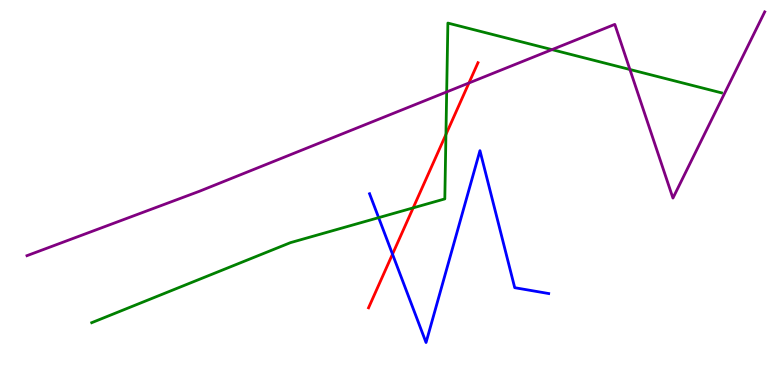[{'lines': ['blue', 'red'], 'intersections': [{'x': 5.06, 'y': 3.4}]}, {'lines': ['green', 'red'], 'intersections': [{'x': 5.33, 'y': 4.6}, {'x': 5.75, 'y': 6.51}]}, {'lines': ['purple', 'red'], 'intersections': [{'x': 6.05, 'y': 7.84}]}, {'lines': ['blue', 'green'], 'intersections': [{'x': 4.89, 'y': 4.35}]}, {'lines': ['blue', 'purple'], 'intersections': []}, {'lines': ['green', 'purple'], 'intersections': [{'x': 5.76, 'y': 7.61}, {'x': 7.12, 'y': 8.71}, {'x': 8.13, 'y': 8.19}]}]